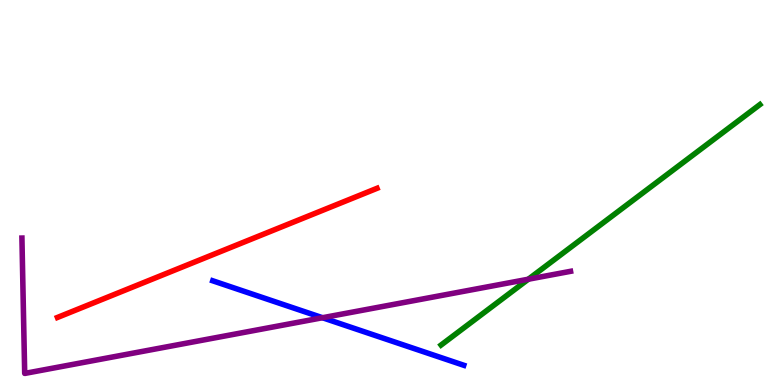[{'lines': ['blue', 'red'], 'intersections': []}, {'lines': ['green', 'red'], 'intersections': []}, {'lines': ['purple', 'red'], 'intersections': []}, {'lines': ['blue', 'green'], 'intersections': []}, {'lines': ['blue', 'purple'], 'intersections': [{'x': 4.16, 'y': 1.75}]}, {'lines': ['green', 'purple'], 'intersections': [{'x': 6.82, 'y': 2.75}]}]